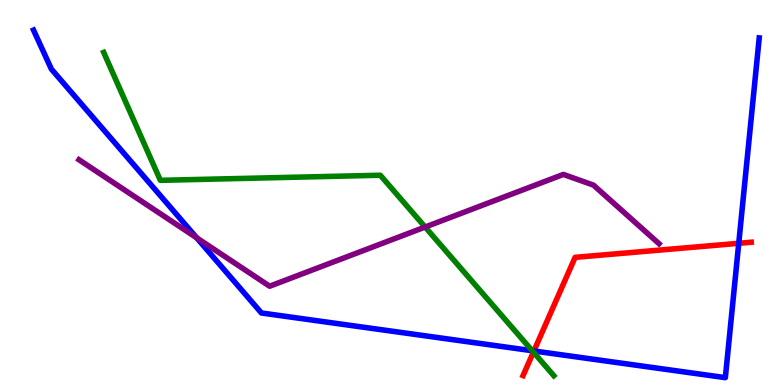[{'lines': ['blue', 'red'], 'intersections': [{'x': 6.89, 'y': 0.884}, {'x': 9.53, 'y': 3.68}]}, {'lines': ['green', 'red'], 'intersections': [{'x': 6.88, 'y': 0.854}]}, {'lines': ['purple', 'red'], 'intersections': []}, {'lines': ['blue', 'green'], 'intersections': [{'x': 6.87, 'y': 0.89}]}, {'lines': ['blue', 'purple'], 'intersections': [{'x': 2.54, 'y': 3.82}]}, {'lines': ['green', 'purple'], 'intersections': [{'x': 5.49, 'y': 4.1}]}]